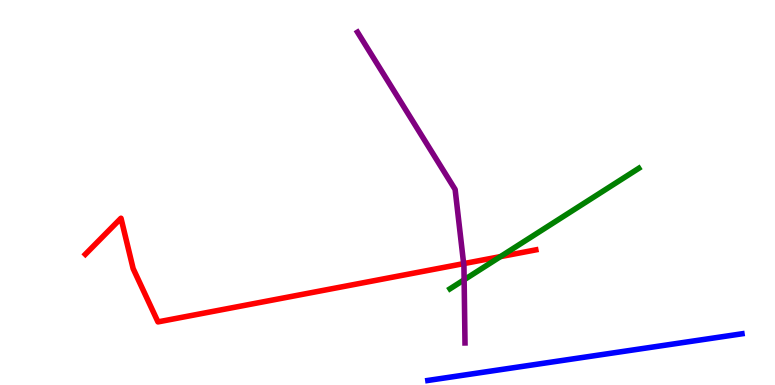[{'lines': ['blue', 'red'], 'intersections': []}, {'lines': ['green', 'red'], 'intersections': [{'x': 6.46, 'y': 3.33}]}, {'lines': ['purple', 'red'], 'intersections': [{'x': 5.98, 'y': 3.15}]}, {'lines': ['blue', 'green'], 'intersections': []}, {'lines': ['blue', 'purple'], 'intersections': []}, {'lines': ['green', 'purple'], 'intersections': [{'x': 5.99, 'y': 2.73}]}]